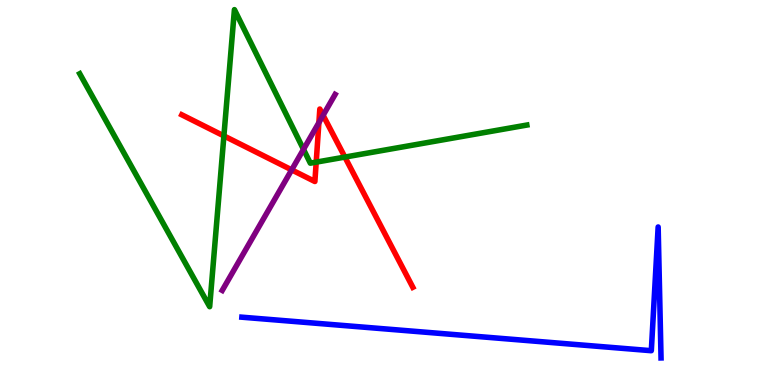[{'lines': ['blue', 'red'], 'intersections': []}, {'lines': ['green', 'red'], 'intersections': [{'x': 2.89, 'y': 6.47}, {'x': 4.08, 'y': 5.79}, {'x': 4.45, 'y': 5.92}]}, {'lines': ['purple', 'red'], 'intersections': [{'x': 3.76, 'y': 5.59}, {'x': 4.11, 'y': 6.82}, {'x': 4.17, 'y': 7.0}]}, {'lines': ['blue', 'green'], 'intersections': []}, {'lines': ['blue', 'purple'], 'intersections': []}, {'lines': ['green', 'purple'], 'intersections': [{'x': 3.92, 'y': 6.12}]}]